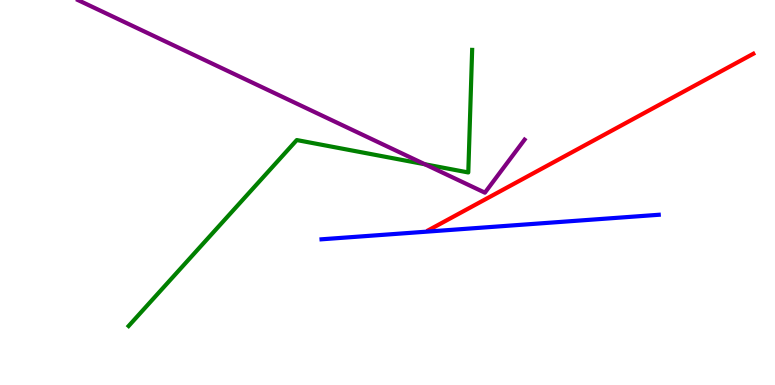[{'lines': ['blue', 'red'], 'intersections': []}, {'lines': ['green', 'red'], 'intersections': []}, {'lines': ['purple', 'red'], 'intersections': []}, {'lines': ['blue', 'green'], 'intersections': []}, {'lines': ['blue', 'purple'], 'intersections': []}, {'lines': ['green', 'purple'], 'intersections': [{'x': 5.48, 'y': 5.73}]}]